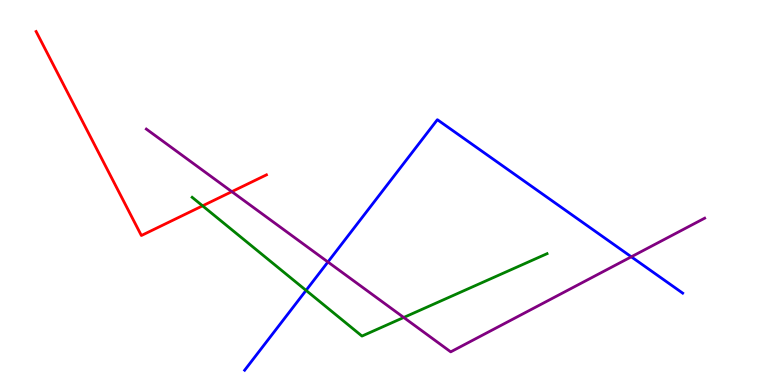[{'lines': ['blue', 'red'], 'intersections': []}, {'lines': ['green', 'red'], 'intersections': [{'x': 2.61, 'y': 4.65}]}, {'lines': ['purple', 'red'], 'intersections': [{'x': 2.99, 'y': 5.02}]}, {'lines': ['blue', 'green'], 'intersections': [{'x': 3.95, 'y': 2.46}]}, {'lines': ['blue', 'purple'], 'intersections': [{'x': 4.23, 'y': 3.2}, {'x': 8.15, 'y': 3.33}]}, {'lines': ['green', 'purple'], 'intersections': [{'x': 5.21, 'y': 1.75}]}]